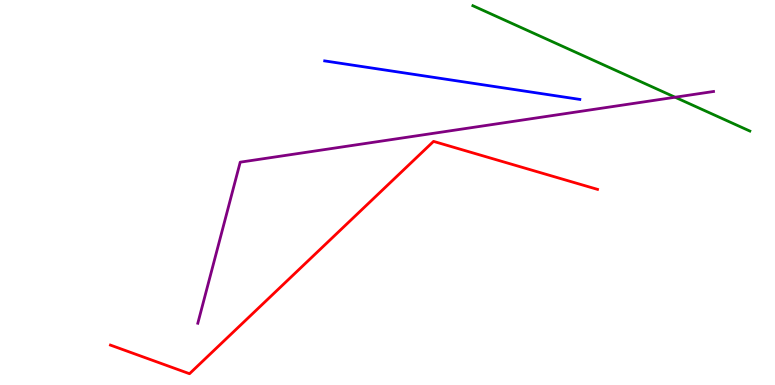[{'lines': ['blue', 'red'], 'intersections': []}, {'lines': ['green', 'red'], 'intersections': []}, {'lines': ['purple', 'red'], 'intersections': []}, {'lines': ['blue', 'green'], 'intersections': []}, {'lines': ['blue', 'purple'], 'intersections': []}, {'lines': ['green', 'purple'], 'intersections': [{'x': 8.71, 'y': 7.47}]}]